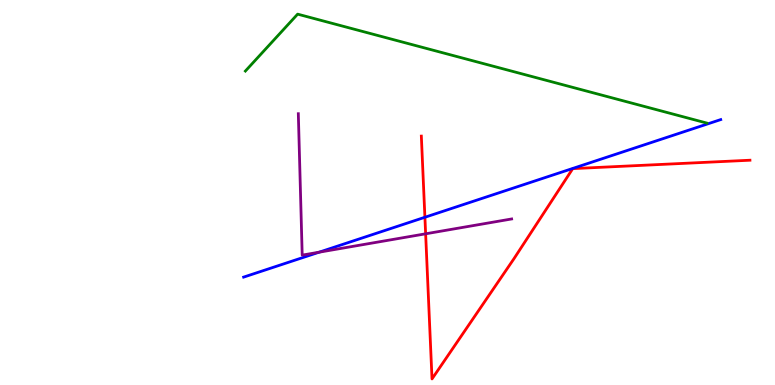[{'lines': ['blue', 'red'], 'intersections': [{'x': 5.48, 'y': 4.36}]}, {'lines': ['green', 'red'], 'intersections': []}, {'lines': ['purple', 'red'], 'intersections': [{'x': 5.49, 'y': 3.93}]}, {'lines': ['blue', 'green'], 'intersections': []}, {'lines': ['blue', 'purple'], 'intersections': [{'x': 4.12, 'y': 3.45}]}, {'lines': ['green', 'purple'], 'intersections': []}]